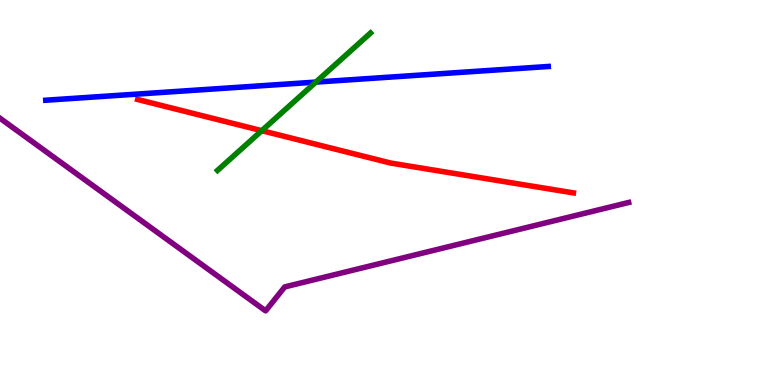[{'lines': ['blue', 'red'], 'intersections': []}, {'lines': ['green', 'red'], 'intersections': [{'x': 3.38, 'y': 6.61}]}, {'lines': ['purple', 'red'], 'intersections': []}, {'lines': ['blue', 'green'], 'intersections': [{'x': 4.08, 'y': 7.87}]}, {'lines': ['blue', 'purple'], 'intersections': []}, {'lines': ['green', 'purple'], 'intersections': []}]